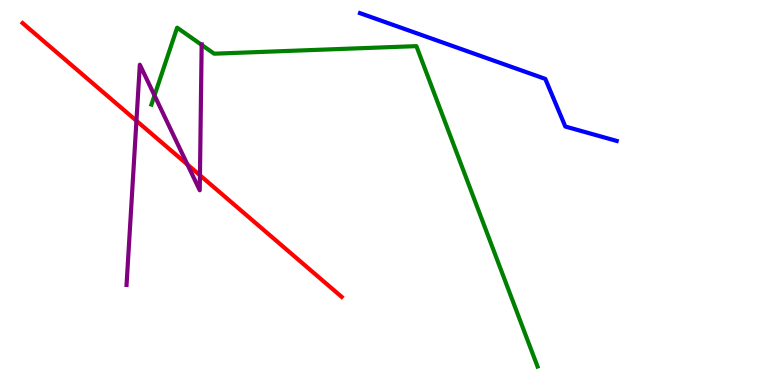[{'lines': ['blue', 'red'], 'intersections': []}, {'lines': ['green', 'red'], 'intersections': []}, {'lines': ['purple', 'red'], 'intersections': [{'x': 1.76, 'y': 6.86}, {'x': 2.42, 'y': 5.73}, {'x': 2.58, 'y': 5.45}]}, {'lines': ['blue', 'green'], 'intersections': []}, {'lines': ['blue', 'purple'], 'intersections': []}, {'lines': ['green', 'purple'], 'intersections': [{'x': 1.99, 'y': 7.52}, {'x': 2.6, 'y': 8.83}]}]